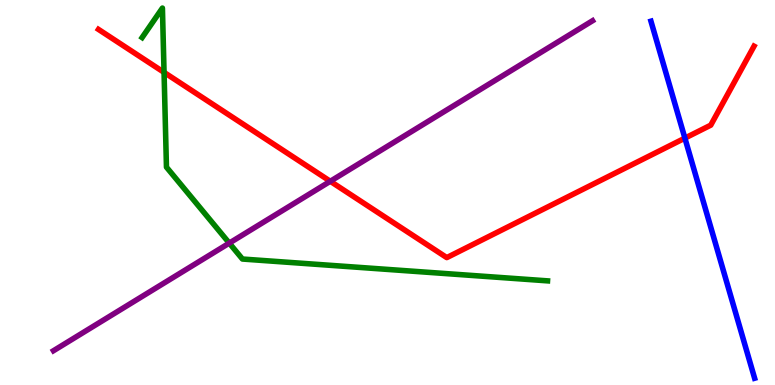[{'lines': ['blue', 'red'], 'intersections': [{'x': 8.84, 'y': 6.41}]}, {'lines': ['green', 'red'], 'intersections': [{'x': 2.12, 'y': 8.12}]}, {'lines': ['purple', 'red'], 'intersections': [{'x': 4.26, 'y': 5.29}]}, {'lines': ['blue', 'green'], 'intersections': []}, {'lines': ['blue', 'purple'], 'intersections': []}, {'lines': ['green', 'purple'], 'intersections': [{'x': 2.96, 'y': 3.69}]}]